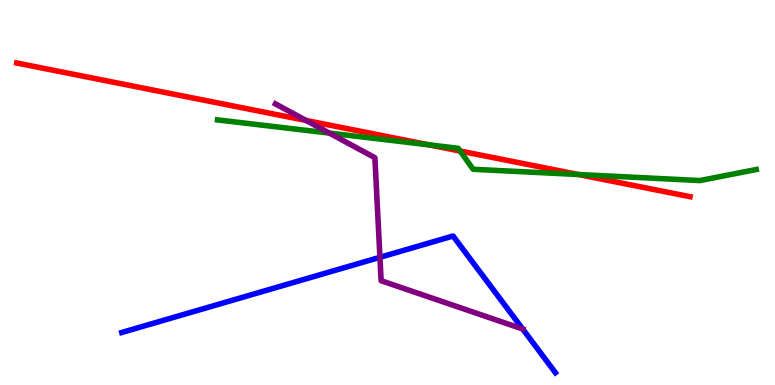[{'lines': ['blue', 'red'], 'intersections': []}, {'lines': ['green', 'red'], 'intersections': [{'x': 5.53, 'y': 6.24}, {'x': 5.94, 'y': 6.08}, {'x': 7.46, 'y': 5.47}]}, {'lines': ['purple', 'red'], 'intersections': [{'x': 3.95, 'y': 6.87}]}, {'lines': ['blue', 'green'], 'intersections': []}, {'lines': ['blue', 'purple'], 'intersections': [{'x': 4.9, 'y': 3.32}, {'x': 6.74, 'y': 1.45}]}, {'lines': ['green', 'purple'], 'intersections': [{'x': 4.25, 'y': 6.54}]}]